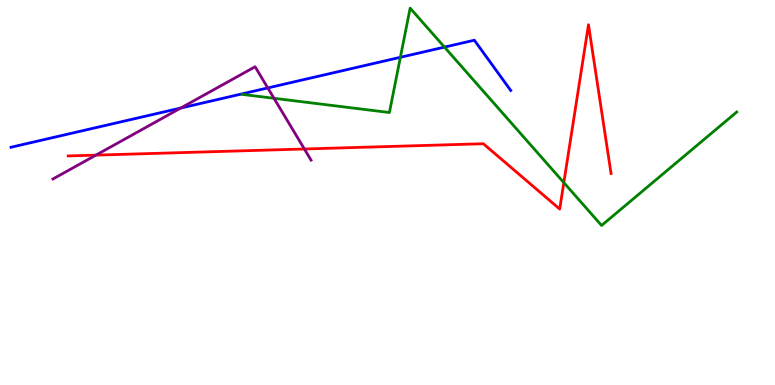[{'lines': ['blue', 'red'], 'intersections': []}, {'lines': ['green', 'red'], 'intersections': [{'x': 7.28, 'y': 5.26}]}, {'lines': ['purple', 'red'], 'intersections': [{'x': 1.24, 'y': 5.97}, {'x': 3.93, 'y': 6.13}]}, {'lines': ['blue', 'green'], 'intersections': [{'x': 5.17, 'y': 8.51}, {'x': 5.74, 'y': 8.78}]}, {'lines': ['blue', 'purple'], 'intersections': [{'x': 2.33, 'y': 7.19}, {'x': 3.46, 'y': 7.72}]}, {'lines': ['green', 'purple'], 'intersections': [{'x': 3.54, 'y': 7.45}]}]